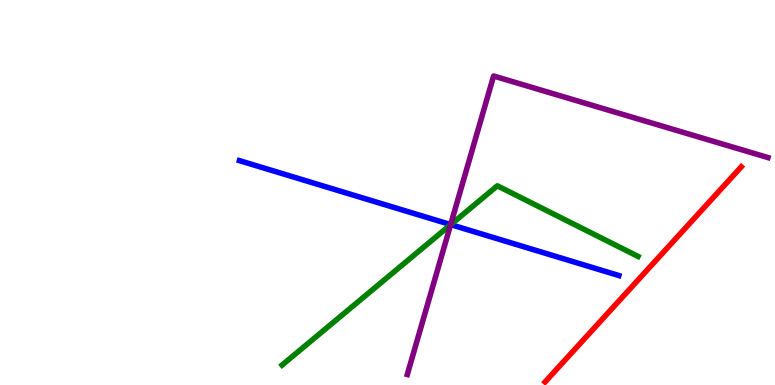[{'lines': ['blue', 'red'], 'intersections': []}, {'lines': ['green', 'red'], 'intersections': []}, {'lines': ['purple', 'red'], 'intersections': []}, {'lines': ['blue', 'green'], 'intersections': [{'x': 5.82, 'y': 4.17}]}, {'lines': ['blue', 'purple'], 'intersections': [{'x': 5.81, 'y': 4.17}]}, {'lines': ['green', 'purple'], 'intersections': [{'x': 5.81, 'y': 4.16}]}]